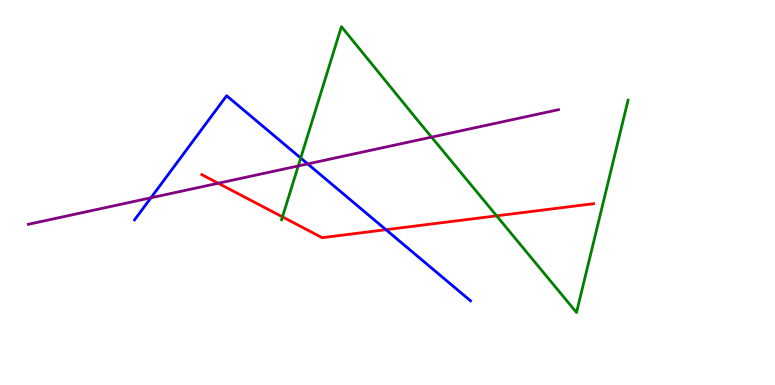[{'lines': ['blue', 'red'], 'intersections': [{'x': 4.98, 'y': 4.03}]}, {'lines': ['green', 'red'], 'intersections': [{'x': 3.64, 'y': 4.37}, {'x': 6.41, 'y': 4.39}]}, {'lines': ['purple', 'red'], 'intersections': [{'x': 2.82, 'y': 5.24}]}, {'lines': ['blue', 'green'], 'intersections': [{'x': 3.88, 'y': 5.9}]}, {'lines': ['blue', 'purple'], 'intersections': [{'x': 1.95, 'y': 4.86}, {'x': 3.97, 'y': 5.74}]}, {'lines': ['green', 'purple'], 'intersections': [{'x': 3.85, 'y': 5.69}, {'x': 5.57, 'y': 6.44}]}]